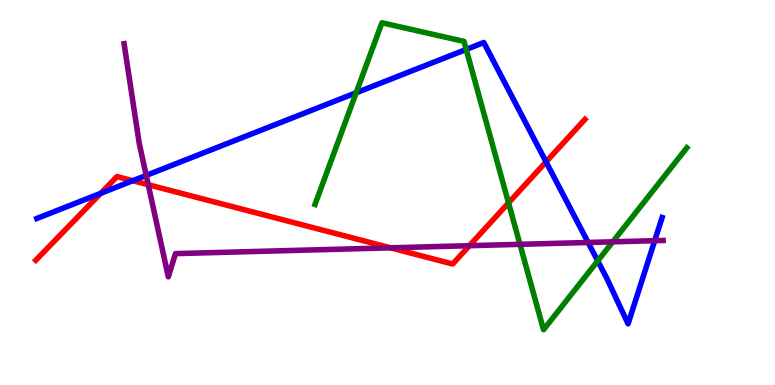[{'lines': ['blue', 'red'], 'intersections': [{'x': 1.3, 'y': 4.98}, {'x': 1.71, 'y': 5.31}, {'x': 7.05, 'y': 5.8}]}, {'lines': ['green', 'red'], 'intersections': [{'x': 6.56, 'y': 4.73}]}, {'lines': ['purple', 'red'], 'intersections': [{'x': 1.91, 'y': 5.2}, {'x': 5.04, 'y': 3.56}, {'x': 6.06, 'y': 3.62}]}, {'lines': ['blue', 'green'], 'intersections': [{'x': 4.6, 'y': 7.59}, {'x': 6.02, 'y': 8.72}, {'x': 7.71, 'y': 3.22}]}, {'lines': ['blue', 'purple'], 'intersections': [{'x': 1.89, 'y': 5.44}, {'x': 7.59, 'y': 3.7}, {'x': 8.45, 'y': 3.75}]}, {'lines': ['green', 'purple'], 'intersections': [{'x': 6.71, 'y': 3.65}, {'x': 7.91, 'y': 3.72}]}]